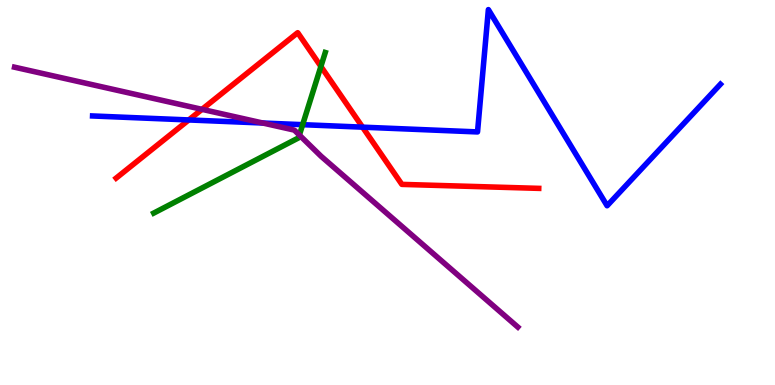[{'lines': ['blue', 'red'], 'intersections': [{'x': 2.44, 'y': 6.88}, {'x': 4.68, 'y': 6.7}]}, {'lines': ['green', 'red'], 'intersections': [{'x': 4.14, 'y': 8.27}]}, {'lines': ['purple', 'red'], 'intersections': [{'x': 2.61, 'y': 7.16}]}, {'lines': ['blue', 'green'], 'intersections': [{'x': 3.91, 'y': 6.76}]}, {'lines': ['blue', 'purple'], 'intersections': [{'x': 3.39, 'y': 6.8}]}, {'lines': ['green', 'purple'], 'intersections': [{'x': 3.86, 'y': 6.49}]}]